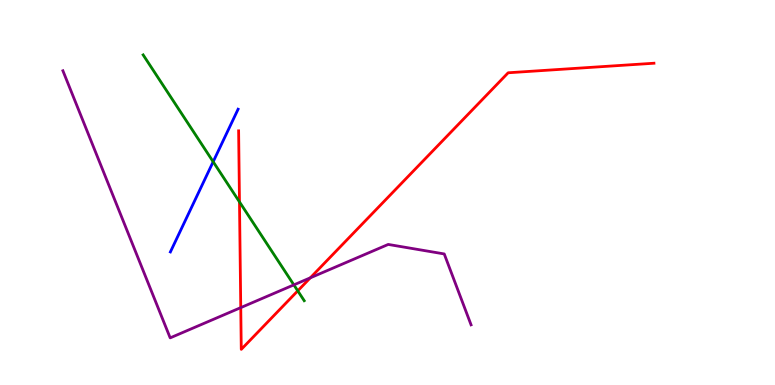[{'lines': ['blue', 'red'], 'intersections': []}, {'lines': ['green', 'red'], 'intersections': [{'x': 3.09, 'y': 4.76}, {'x': 3.84, 'y': 2.45}]}, {'lines': ['purple', 'red'], 'intersections': [{'x': 3.11, 'y': 2.01}, {'x': 4.0, 'y': 2.78}]}, {'lines': ['blue', 'green'], 'intersections': [{'x': 2.75, 'y': 5.8}]}, {'lines': ['blue', 'purple'], 'intersections': []}, {'lines': ['green', 'purple'], 'intersections': [{'x': 3.79, 'y': 2.6}]}]